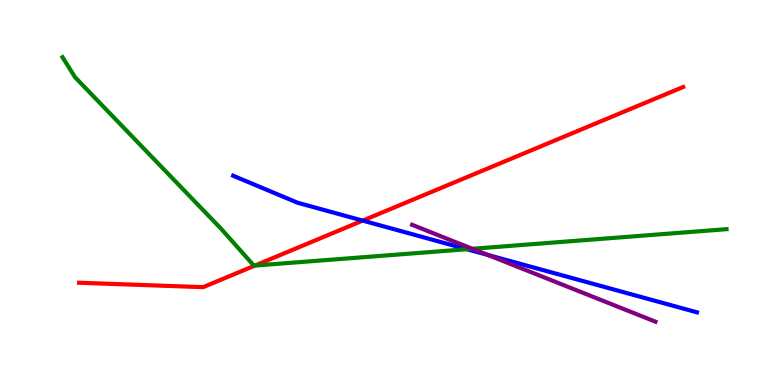[{'lines': ['blue', 'red'], 'intersections': [{'x': 4.68, 'y': 4.27}]}, {'lines': ['green', 'red'], 'intersections': [{'x': 3.29, 'y': 3.1}]}, {'lines': ['purple', 'red'], 'intersections': []}, {'lines': ['blue', 'green'], 'intersections': [{'x': 6.03, 'y': 3.53}]}, {'lines': ['blue', 'purple'], 'intersections': [{'x': 6.29, 'y': 3.38}]}, {'lines': ['green', 'purple'], 'intersections': [{'x': 6.09, 'y': 3.54}]}]